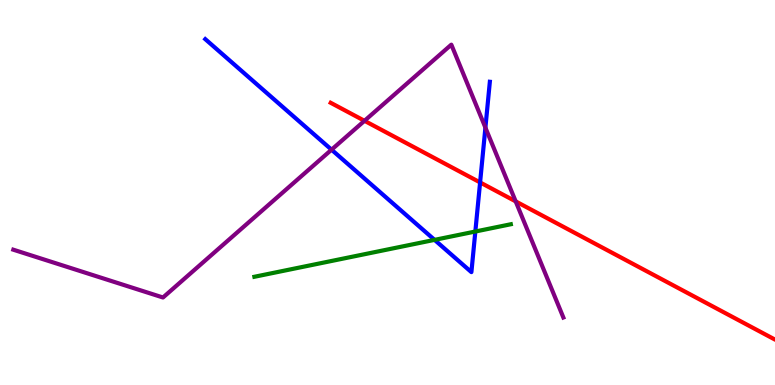[{'lines': ['blue', 'red'], 'intersections': [{'x': 6.19, 'y': 5.26}]}, {'lines': ['green', 'red'], 'intersections': []}, {'lines': ['purple', 'red'], 'intersections': [{'x': 4.7, 'y': 6.86}, {'x': 6.65, 'y': 4.77}]}, {'lines': ['blue', 'green'], 'intersections': [{'x': 5.61, 'y': 3.77}, {'x': 6.13, 'y': 3.99}]}, {'lines': ['blue', 'purple'], 'intersections': [{'x': 4.28, 'y': 6.11}, {'x': 6.26, 'y': 6.68}]}, {'lines': ['green', 'purple'], 'intersections': []}]